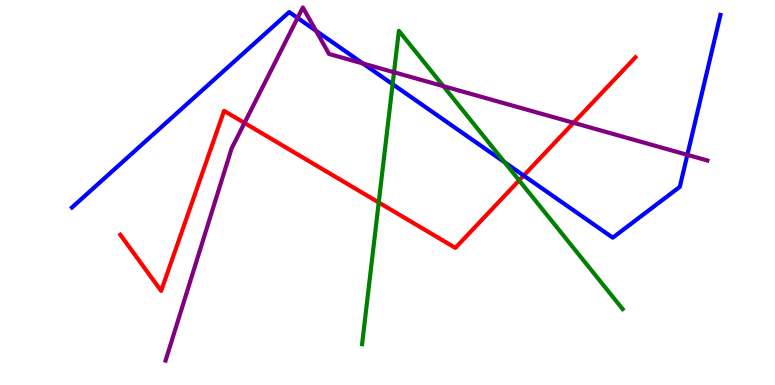[{'lines': ['blue', 'red'], 'intersections': [{'x': 6.76, 'y': 5.44}]}, {'lines': ['green', 'red'], 'intersections': [{'x': 4.89, 'y': 4.74}, {'x': 6.7, 'y': 5.31}]}, {'lines': ['purple', 'red'], 'intersections': [{'x': 3.15, 'y': 6.81}, {'x': 7.4, 'y': 6.81}]}, {'lines': ['blue', 'green'], 'intersections': [{'x': 5.07, 'y': 7.81}, {'x': 6.51, 'y': 5.79}]}, {'lines': ['blue', 'purple'], 'intersections': [{'x': 3.84, 'y': 9.53}, {'x': 4.08, 'y': 9.2}, {'x': 4.68, 'y': 8.35}, {'x': 8.87, 'y': 5.98}]}, {'lines': ['green', 'purple'], 'intersections': [{'x': 5.08, 'y': 8.12}, {'x': 5.72, 'y': 7.76}]}]